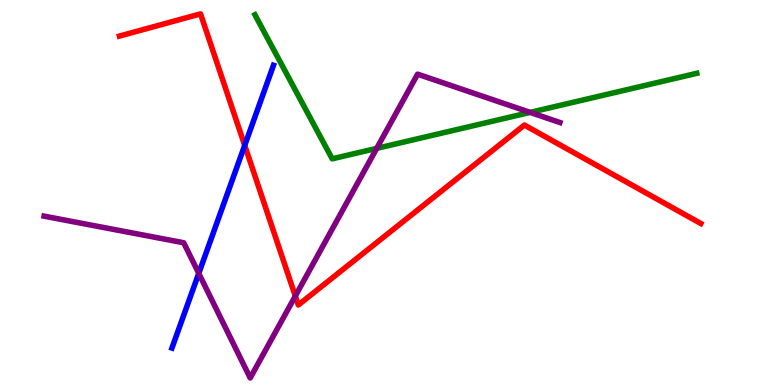[{'lines': ['blue', 'red'], 'intersections': [{'x': 3.16, 'y': 6.22}]}, {'lines': ['green', 'red'], 'intersections': []}, {'lines': ['purple', 'red'], 'intersections': [{'x': 3.81, 'y': 2.31}]}, {'lines': ['blue', 'green'], 'intersections': []}, {'lines': ['blue', 'purple'], 'intersections': [{'x': 2.56, 'y': 2.9}]}, {'lines': ['green', 'purple'], 'intersections': [{'x': 4.86, 'y': 6.15}, {'x': 6.84, 'y': 7.08}]}]